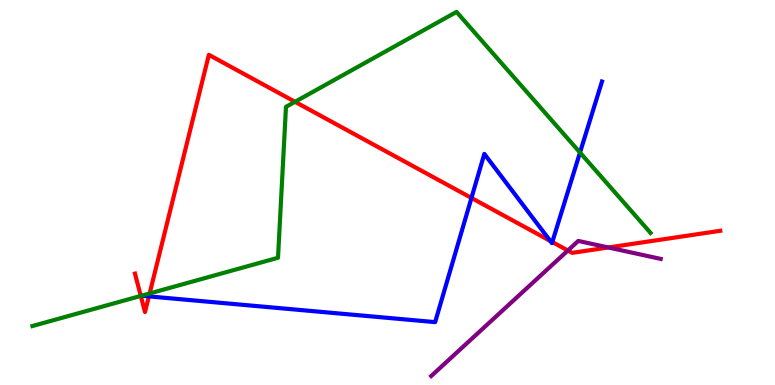[{'lines': ['blue', 'red'], 'intersections': [{'x': 1.92, 'y': 2.3}, {'x': 6.08, 'y': 4.86}, {'x': 7.1, 'y': 3.74}, {'x': 7.13, 'y': 3.71}]}, {'lines': ['green', 'red'], 'intersections': [{'x': 1.82, 'y': 2.31}, {'x': 1.93, 'y': 2.38}, {'x': 3.81, 'y': 7.36}]}, {'lines': ['purple', 'red'], 'intersections': [{'x': 7.33, 'y': 3.49}, {'x': 7.85, 'y': 3.57}]}, {'lines': ['blue', 'green'], 'intersections': [{'x': 7.48, 'y': 6.04}]}, {'lines': ['blue', 'purple'], 'intersections': []}, {'lines': ['green', 'purple'], 'intersections': []}]